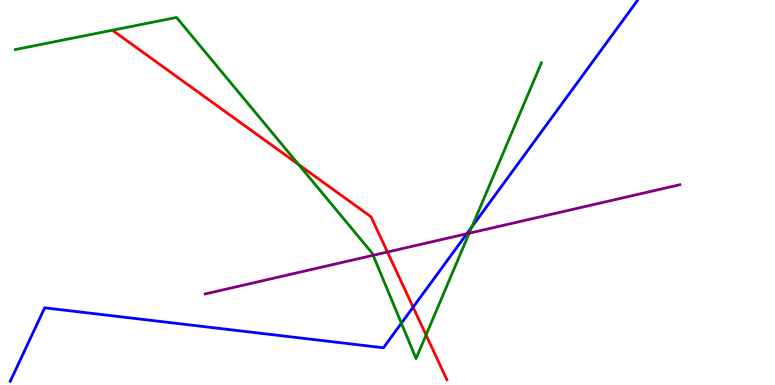[{'lines': ['blue', 'red'], 'intersections': [{'x': 5.33, 'y': 2.02}]}, {'lines': ['green', 'red'], 'intersections': [{'x': 3.85, 'y': 5.73}, {'x': 5.5, 'y': 1.3}]}, {'lines': ['purple', 'red'], 'intersections': [{'x': 5.0, 'y': 3.45}]}, {'lines': ['blue', 'green'], 'intersections': [{'x': 5.18, 'y': 1.6}, {'x': 6.09, 'y': 4.11}]}, {'lines': ['blue', 'purple'], 'intersections': [{'x': 6.02, 'y': 3.93}]}, {'lines': ['green', 'purple'], 'intersections': [{'x': 4.81, 'y': 3.37}, {'x': 6.05, 'y': 3.94}]}]